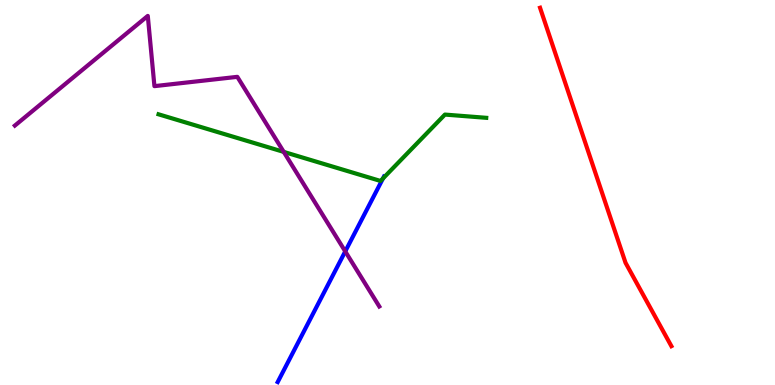[{'lines': ['blue', 'red'], 'intersections': []}, {'lines': ['green', 'red'], 'intersections': []}, {'lines': ['purple', 'red'], 'intersections': []}, {'lines': ['blue', 'green'], 'intersections': [{'x': 4.94, 'y': 5.36}]}, {'lines': ['blue', 'purple'], 'intersections': [{'x': 4.45, 'y': 3.47}]}, {'lines': ['green', 'purple'], 'intersections': [{'x': 3.66, 'y': 6.05}]}]